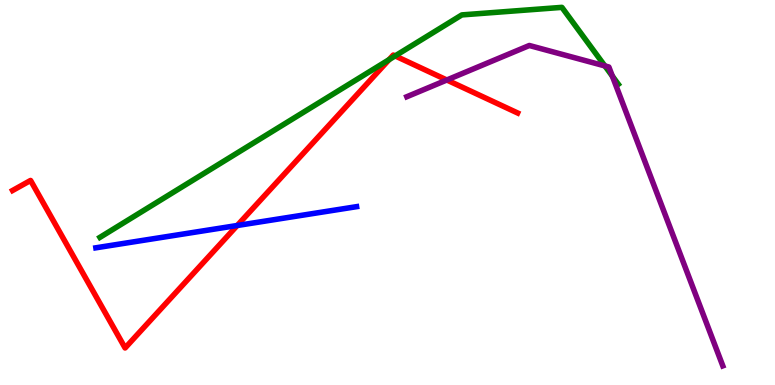[{'lines': ['blue', 'red'], 'intersections': [{'x': 3.06, 'y': 4.14}]}, {'lines': ['green', 'red'], 'intersections': [{'x': 5.02, 'y': 8.45}, {'x': 5.1, 'y': 8.55}]}, {'lines': ['purple', 'red'], 'intersections': [{'x': 5.77, 'y': 7.92}]}, {'lines': ['blue', 'green'], 'intersections': []}, {'lines': ['blue', 'purple'], 'intersections': []}, {'lines': ['green', 'purple'], 'intersections': [{'x': 7.8, 'y': 8.29}, {'x': 7.9, 'y': 8.02}]}]